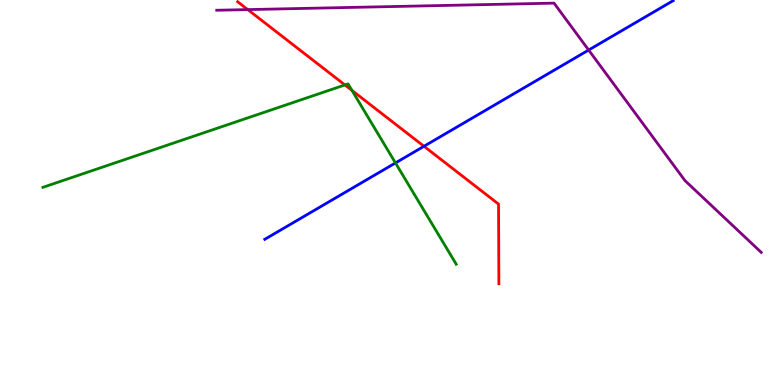[{'lines': ['blue', 'red'], 'intersections': [{'x': 5.47, 'y': 6.2}]}, {'lines': ['green', 'red'], 'intersections': [{'x': 4.45, 'y': 7.79}, {'x': 4.54, 'y': 7.65}]}, {'lines': ['purple', 'red'], 'intersections': [{'x': 3.2, 'y': 9.75}]}, {'lines': ['blue', 'green'], 'intersections': [{'x': 5.1, 'y': 5.77}]}, {'lines': ['blue', 'purple'], 'intersections': [{'x': 7.6, 'y': 8.7}]}, {'lines': ['green', 'purple'], 'intersections': []}]